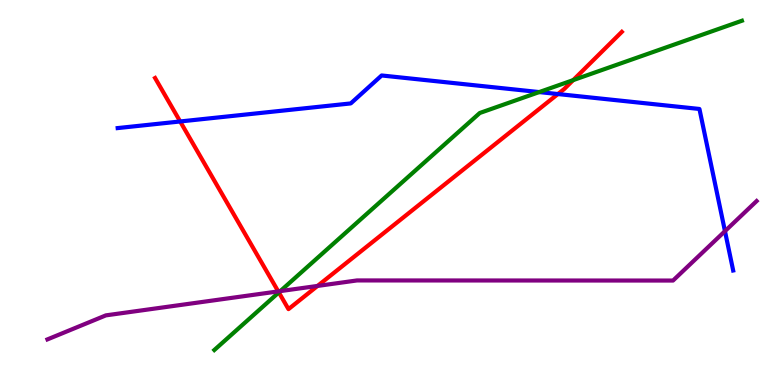[{'lines': ['blue', 'red'], 'intersections': [{'x': 2.32, 'y': 6.84}, {'x': 7.2, 'y': 7.56}]}, {'lines': ['green', 'red'], 'intersections': [{'x': 3.6, 'y': 2.4}, {'x': 7.4, 'y': 7.92}]}, {'lines': ['purple', 'red'], 'intersections': [{'x': 3.59, 'y': 2.43}, {'x': 4.1, 'y': 2.57}]}, {'lines': ['blue', 'green'], 'intersections': [{'x': 6.96, 'y': 7.61}]}, {'lines': ['blue', 'purple'], 'intersections': [{'x': 9.35, 'y': 4.0}]}, {'lines': ['green', 'purple'], 'intersections': [{'x': 3.62, 'y': 2.44}]}]